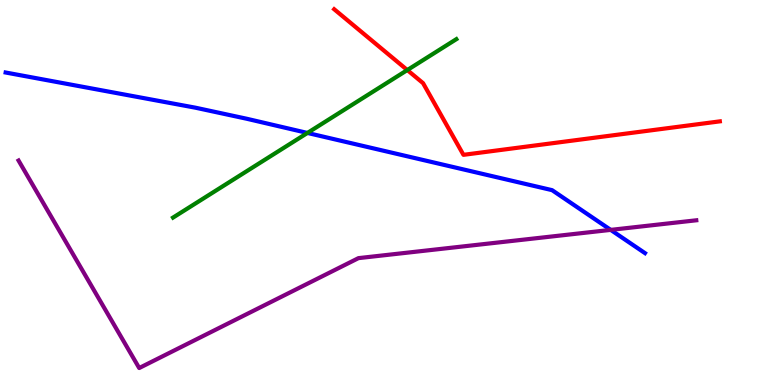[{'lines': ['blue', 'red'], 'intersections': []}, {'lines': ['green', 'red'], 'intersections': [{'x': 5.26, 'y': 8.18}]}, {'lines': ['purple', 'red'], 'intersections': []}, {'lines': ['blue', 'green'], 'intersections': [{'x': 3.97, 'y': 6.55}]}, {'lines': ['blue', 'purple'], 'intersections': [{'x': 7.88, 'y': 4.03}]}, {'lines': ['green', 'purple'], 'intersections': []}]